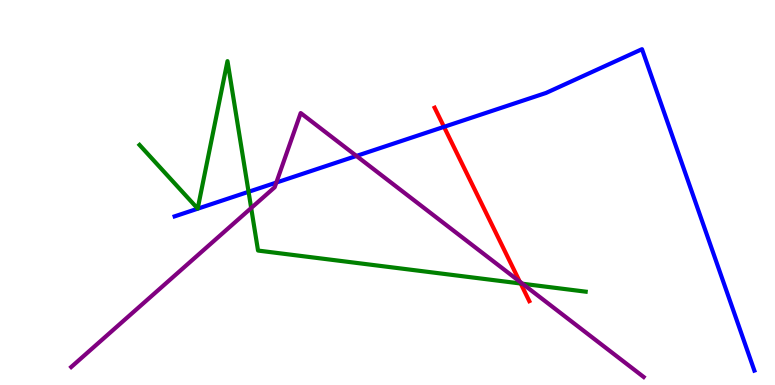[{'lines': ['blue', 'red'], 'intersections': [{'x': 5.73, 'y': 6.71}]}, {'lines': ['green', 'red'], 'intersections': [{'x': 6.72, 'y': 2.64}]}, {'lines': ['purple', 'red'], 'intersections': [{'x': 6.71, 'y': 2.69}]}, {'lines': ['blue', 'green'], 'intersections': [{'x': 3.21, 'y': 5.02}]}, {'lines': ['blue', 'purple'], 'intersections': [{'x': 3.57, 'y': 5.26}, {'x': 4.6, 'y': 5.95}]}, {'lines': ['green', 'purple'], 'intersections': [{'x': 3.24, 'y': 4.6}, {'x': 6.74, 'y': 2.63}]}]